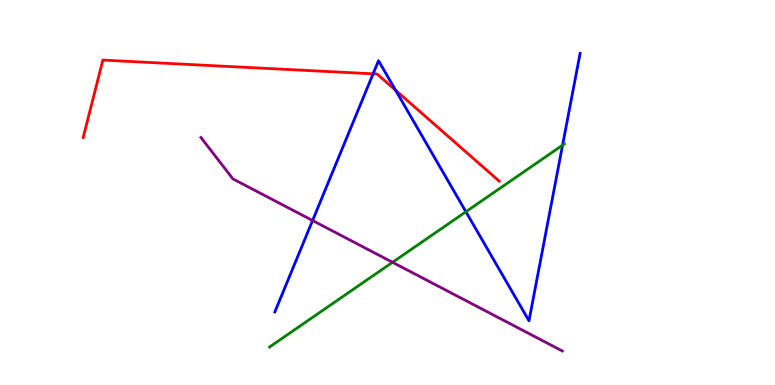[{'lines': ['blue', 'red'], 'intersections': [{'x': 4.81, 'y': 8.08}, {'x': 5.1, 'y': 7.66}]}, {'lines': ['green', 'red'], 'intersections': []}, {'lines': ['purple', 'red'], 'intersections': []}, {'lines': ['blue', 'green'], 'intersections': [{'x': 6.01, 'y': 4.5}, {'x': 7.26, 'y': 6.23}]}, {'lines': ['blue', 'purple'], 'intersections': [{'x': 4.03, 'y': 4.27}]}, {'lines': ['green', 'purple'], 'intersections': [{'x': 5.07, 'y': 3.19}]}]